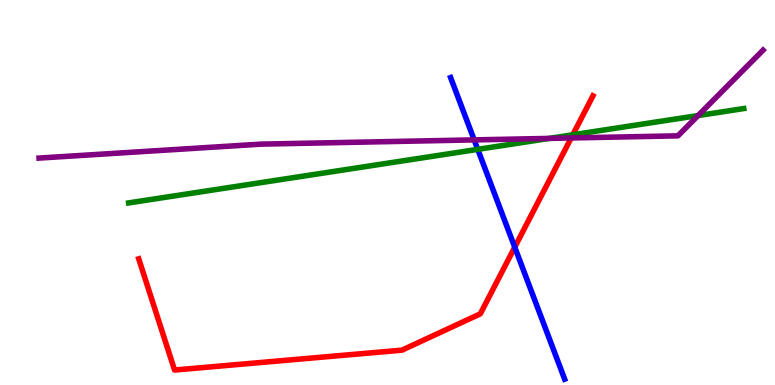[{'lines': ['blue', 'red'], 'intersections': [{'x': 6.64, 'y': 3.58}]}, {'lines': ['green', 'red'], 'intersections': [{'x': 7.39, 'y': 6.5}]}, {'lines': ['purple', 'red'], 'intersections': [{'x': 7.37, 'y': 6.42}]}, {'lines': ['blue', 'green'], 'intersections': [{'x': 6.16, 'y': 6.12}]}, {'lines': ['blue', 'purple'], 'intersections': [{'x': 6.12, 'y': 6.37}]}, {'lines': ['green', 'purple'], 'intersections': [{'x': 7.09, 'y': 6.41}, {'x': 9.01, 'y': 7.0}]}]